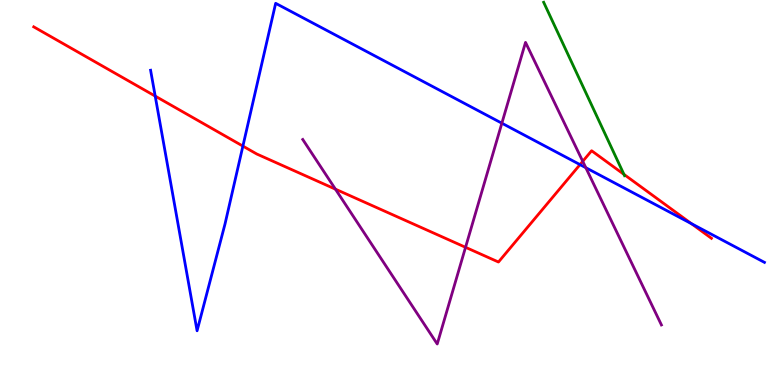[{'lines': ['blue', 'red'], 'intersections': [{'x': 2.0, 'y': 7.5}, {'x': 3.13, 'y': 6.21}, {'x': 7.48, 'y': 5.72}, {'x': 8.92, 'y': 4.19}]}, {'lines': ['green', 'red'], 'intersections': [{'x': 8.05, 'y': 5.47}]}, {'lines': ['purple', 'red'], 'intersections': [{'x': 4.33, 'y': 5.09}, {'x': 6.01, 'y': 3.58}, {'x': 7.52, 'y': 5.81}]}, {'lines': ['blue', 'green'], 'intersections': []}, {'lines': ['blue', 'purple'], 'intersections': [{'x': 6.48, 'y': 6.8}, {'x': 7.56, 'y': 5.64}]}, {'lines': ['green', 'purple'], 'intersections': []}]